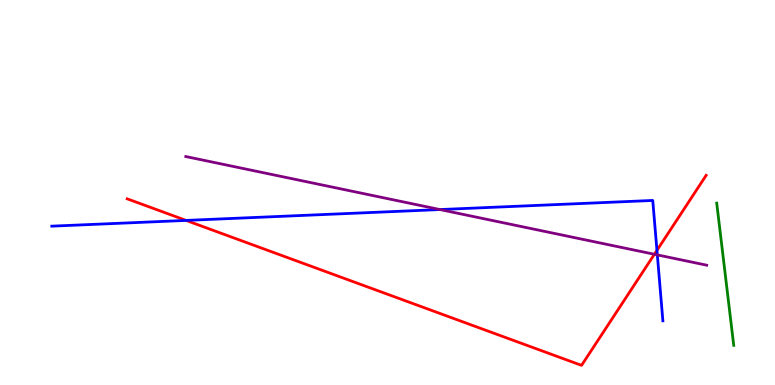[{'lines': ['blue', 'red'], 'intersections': [{'x': 2.4, 'y': 4.27}, {'x': 8.48, 'y': 3.5}]}, {'lines': ['green', 'red'], 'intersections': []}, {'lines': ['purple', 'red'], 'intersections': [{'x': 8.44, 'y': 3.4}]}, {'lines': ['blue', 'green'], 'intersections': []}, {'lines': ['blue', 'purple'], 'intersections': [{'x': 5.68, 'y': 4.56}, {'x': 8.48, 'y': 3.38}]}, {'lines': ['green', 'purple'], 'intersections': []}]